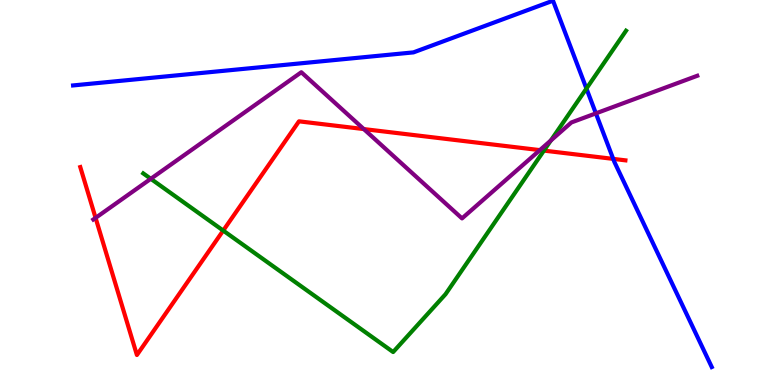[{'lines': ['blue', 'red'], 'intersections': [{'x': 7.91, 'y': 5.87}]}, {'lines': ['green', 'red'], 'intersections': [{'x': 2.88, 'y': 4.01}, {'x': 7.02, 'y': 6.09}]}, {'lines': ['purple', 'red'], 'intersections': [{'x': 1.23, 'y': 4.34}, {'x': 4.69, 'y': 6.65}, {'x': 6.97, 'y': 6.1}]}, {'lines': ['blue', 'green'], 'intersections': [{'x': 7.57, 'y': 7.7}]}, {'lines': ['blue', 'purple'], 'intersections': [{'x': 7.69, 'y': 7.06}]}, {'lines': ['green', 'purple'], 'intersections': [{'x': 1.95, 'y': 5.36}, {'x': 7.11, 'y': 6.35}]}]